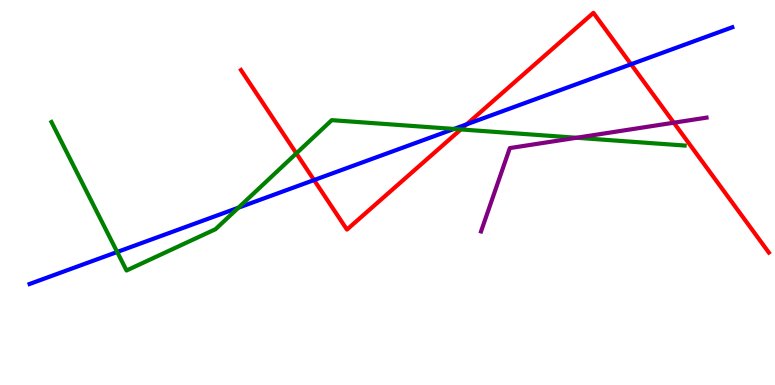[{'lines': ['blue', 'red'], 'intersections': [{'x': 4.05, 'y': 5.32}, {'x': 6.02, 'y': 6.77}, {'x': 8.14, 'y': 8.33}]}, {'lines': ['green', 'red'], 'intersections': [{'x': 3.82, 'y': 6.02}, {'x': 5.95, 'y': 6.64}]}, {'lines': ['purple', 'red'], 'intersections': [{'x': 8.69, 'y': 6.81}]}, {'lines': ['blue', 'green'], 'intersections': [{'x': 1.51, 'y': 3.45}, {'x': 3.08, 'y': 4.61}, {'x': 5.86, 'y': 6.65}]}, {'lines': ['blue', 'purple'], 'intersections': []}, {'lines': ['green', 'purple'], 'intersections': [{'x': 7.44, 'y': 6.42}]}]